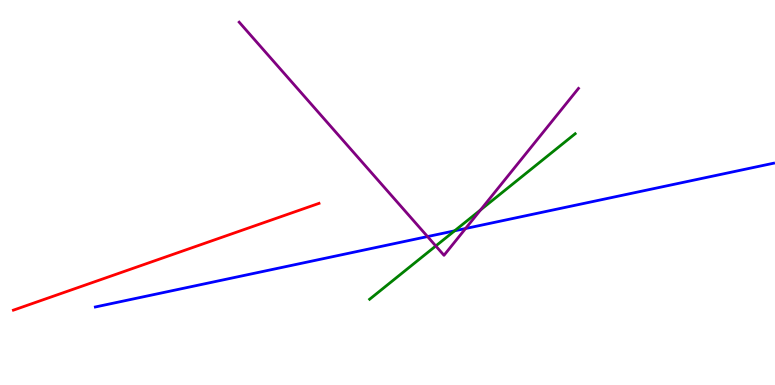[{'lines': ['blue', 'red'], 'intersections': []}, {'lines': ['green', 'red'], 'intersections': []}, {'lines': ['purple', 'red'], 'intersections': []}, {'lines': ['blue', 'green'], 'intersections': [{'x': 5.87, 'y': 4.0}]}, {'lines': ['blue', 'purple'], 'intersections': [{'x': 5.52, 'y': 3.86}, {'x': 6.01, 'y': 4.06}]}, {'lines': ['green', 'purple'], 'intersections': [{'x': 5.62, 'y': 3.61}, {'x': 6.2, 'y': 4.55}]}]